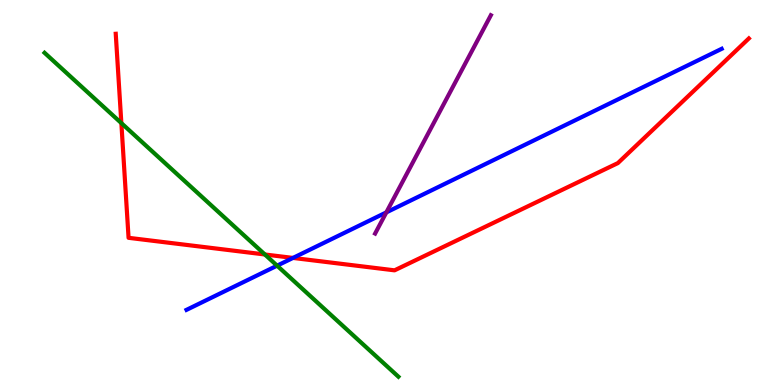[{'lines': ['blue', 'red'], 'intersections': [{'x': 3.78, 'y': 3.3}]}, {'lines': ['green', 'red'], 'intersections': [{'x': 1.57, 'y': 6.8}, {'x': 3.42, 'y': 3.39}]}, {'lines': ['purple', 'red'], 'intersections': []}, {'lines': ['blue', 'green'], 'intersections': [{'x': 3.58, 'y': 3.1}]}, {'lines': ['blue', 'purple'], 'intersections': [{'x': 4.98, 'y': 4.48}]}, {'lines': ['green', 'purple'], 'intersections': []}]